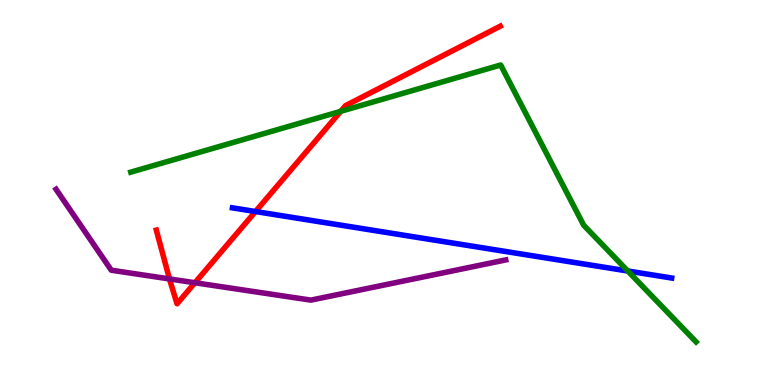[{'lines': ['blue', 'red'], 'intersections': [{'x': 3.3, 'y': 4.51}]}, {'lines': ['green', 'red'], 'intersections': [{'x': 4.4, 'y': 7.11}]}, {'lines': ['purple', 'red'], 'intersections': [{'x': 2.19, 'y': 2.75}, {'x': 2.52, 'y': 2.66}]}, {'lines': ['blue', 'green'], 'intersections': [{'x': 8.1, 'y': 2.96}]}, {'lines': ['blue', 'purple'], 'intersections': []}, {'lines': ['green', 'purple'], 'intersections': []}]